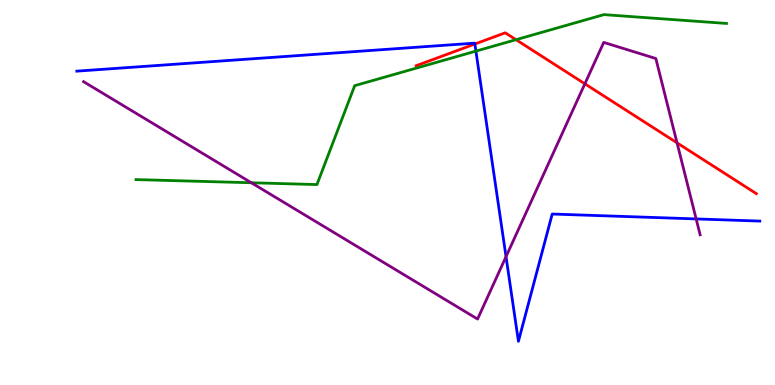[{'lines': ['blue', 'red'], 'intersections': [{'x': 6.13, 'y': 8.86}]}, {'lines': ['green', 'red'], 'intersections': [{'x': 6.66, 'y': 8.97}]}, {'lines': ['purple', 'red'], 'intersections': [{'x': 7.55, 'y': 7.82}, {'x': 8.74, 'y': 6.29}]}, {'lines': ['blue', 'green'], 'intersections': [{'x': 6.14, 'y': 8.67}]}, {'lines': ['blue', 'purple'], 'intersections': [{'x': 6.53, 'y': 3.33}, {'x': 8.98, 'y': 4.31}]}, {'lines': ['green', 'purple'], 'intersections': [{'x': 3.24, 'y': 5.25}]}]